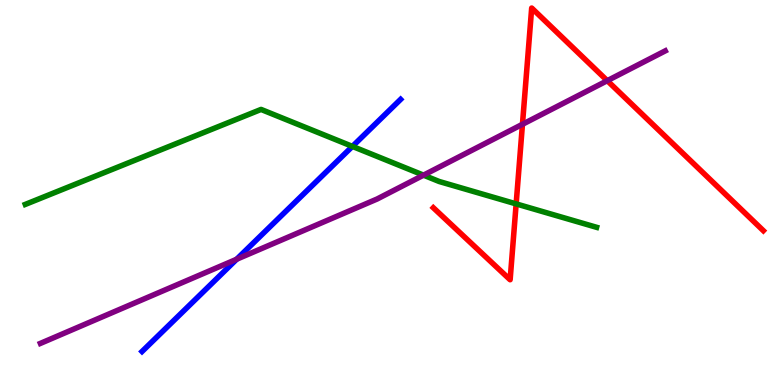[{'lines': ['blue', 'red'], 'intersections': []}, {'lines': ['green', 'red'], 'intersections': [{'x': 6.66, 'y': 4.7}]}, {'lines': ['purple', 'red'], 'intersections': [{'x': 6.74, 'y': 6.77}, {'x': 7.84, 'y': 7.9}]}, {'lines': ['blue', 'green'], 'intersections': [{'x': 4.55, 'y': 6.2}]}, {'lines': ['blue', 'purple'], 'intersections': [{'x': 3.05, 'y': 3.27}]}, {'lines': ['green', 'purple'], 'intersections': [{'x': 5.46, 'y': 5.45}]}]